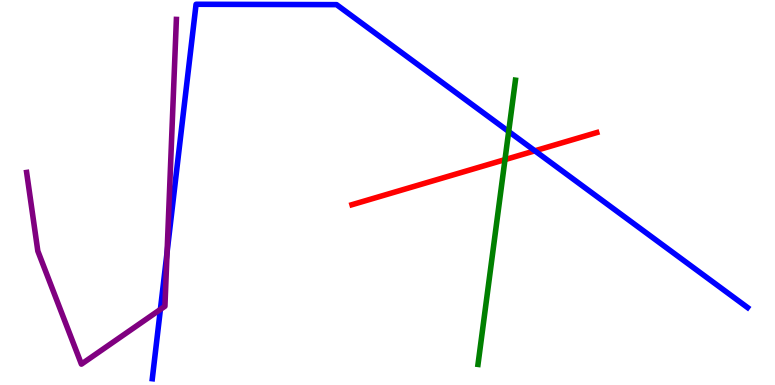[{'lines': ['blue', 'red'], 'intersections': [{'x': 6.9, 'y': 6.08}]}, {'lines': ['green', 'red'], 'intersections': [{'x': 6.52, 'y': 5.85}]}, {'lines': ['purple', 'red'], 'intersections': []}, {'lines': ['blue', 'green'], 'intersections': [{'x': 6.56, 'y': 6.58}]}, {'lines': ['blue', 'purple'], 'intersections': [{'x': 2.07, 'y': 1.96}, {'x': 2.16, 'y': 3.45}]}, {'lines': ['green', 'purple'], 'intersections': []}]